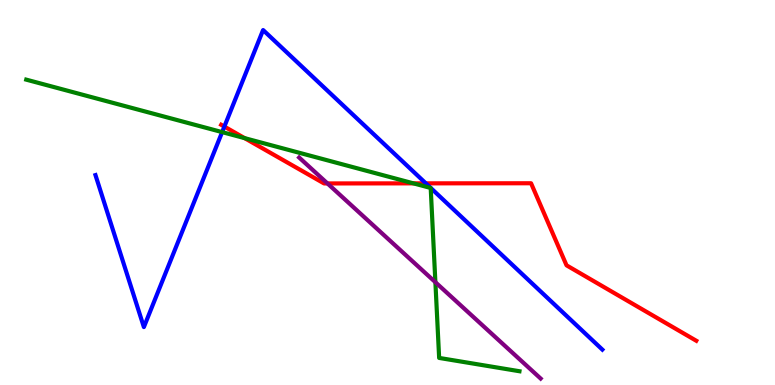[{'lines': ['blue', 'red'], 'intersections': [{'x': 2.89, 'y': 6.71}, {'x': 5.49, 'y': 5.24}]}, {'lines': ['green', 'red'], 'intersections': [{'x': 3.16, 'y': 6.41}, {'x': 5.34, 'y': 5.24}]}, {'lines': ['purple', 'red'], 'intersections': [{'x': 4.23, 'y': 5.24}]}, {'lines': ['blue', 'green'], 'intersections': [{'x': 2.87, 'y': 6.57}]}, {'lines': ['blue', 'purple'], 'intersections': []}, {'lines': ['green', 'purple'], 'intersections': [{'x': 5.62, 'y': 2.67}]}]